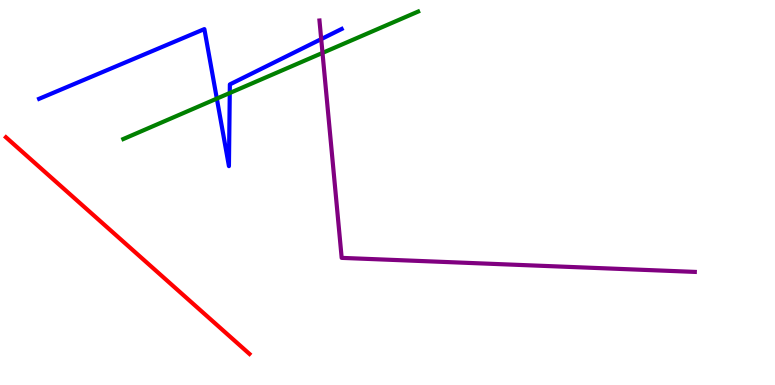[{'lines': ['blue', 'red'], 'intersections': []}, {'lines': ['green', 'red'], 'intersections': []}, {'lines': ['purple', 'red'], 'intersections': []}, {'lines': ['blue', 'green'], 'intersections': [{'x': 2.8, 'y': 7.44}, {'x': 2.96, 'y': 7.58}]}, {'lines': ['blue', 'purple'], 'intersections': [{'x': 4.14, 'y': 8.98}]}, {'lines': ['green', 'purple'], 'intersections': [{'x': 4.16, 'y': 8.63}]}]